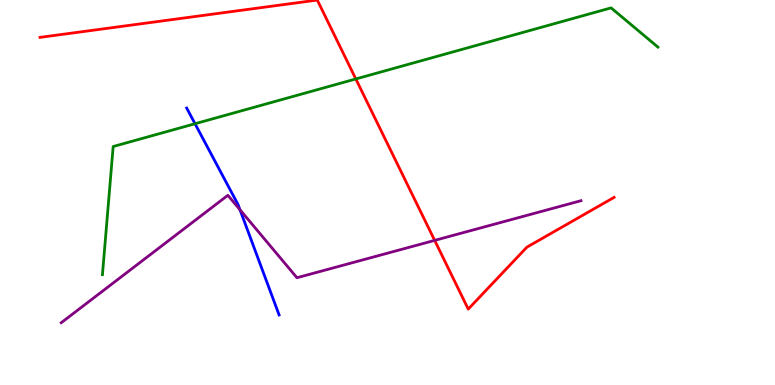[{'lines': ['blue', 'red'], 'intersections': []}, {'lines': ['green', 'red'], 'intersections': [{'x': 4.59, 'y': 7.95}]}, {'lines': ['purple', 'red'], 'intersections': [{'x': 5.61, 'y': 3.76}]}, {'lines': ['blue', 'green'], 'intersections': [{'x': 2.52, 'y': 6.79}]}, {'lines': ['blue', 'purple'], 'intersections': [{'x': 3.1, 'y': 4.55}]}, {'lines': ['green', 'purple'], 'intersections': []}]